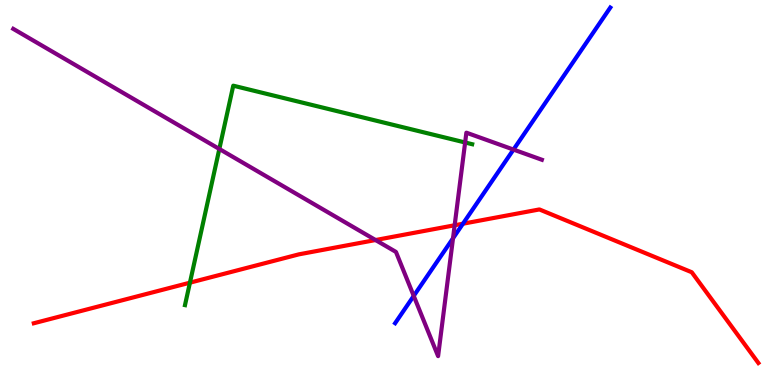[{'lines': ['blue', 'red'], 'intersections': [{'x': 5.97, 'y': 4.19}]}, {'lines': ['green', 'red'], 'intersections': [{'x': 2.45, 'y': 2.66}]}, {'lines': ['purple', 'red'], 'intersections': [{'x': 4.85, 'y': 3.77}, {'x': 5.87, 'y': 4.15}]}, {'lines': ['blue', 'green'], 'intersections': []}, {'lines': ['blue', 'purple'], 'intersections': [{'x': 5.34, 'y': 2.31}, {'x': 5.85, 'y': 3.81}, {'x': 6.63, 'y': 6.11}]}, {'lines': ['green', 'purple'], 'intersections': [{'x': 2.83, 'y': 6.13}, {'x': 6.0, 'y': 6.3}]}]